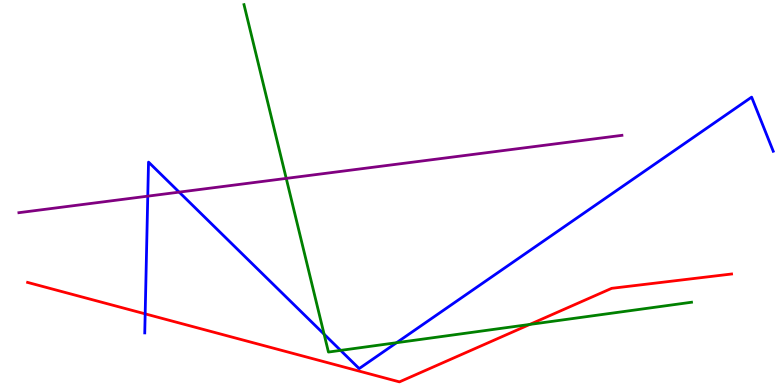[{'lines': ['blue', 'red'], 'intersections': [{'x': 1.87, 'y': 1.85}]}, {'lines': ['green', 'red'], 'intersections': [{'x': 6.84, 'y': 1.57}]}, {'lines': ['purple', 'red'], 'intersections': []}, {'lines': ['blue', 'green'], 'intersections': [{'x': 4.18, 'y': 1.32}, {'x': 4.39, 'y': 0.899}, {'x': 5.12, 'y': 1.1}]}, {'lines': ['blue', 'purple'], 'intersections': [{'x': 1.91, 'y': 4.91}, {'x': 2.31, 'y': 5.01}]}, {'lines': ['green', 'purple'], 'intersections': [{'x': 3.69, 'y': 5.37}]}]